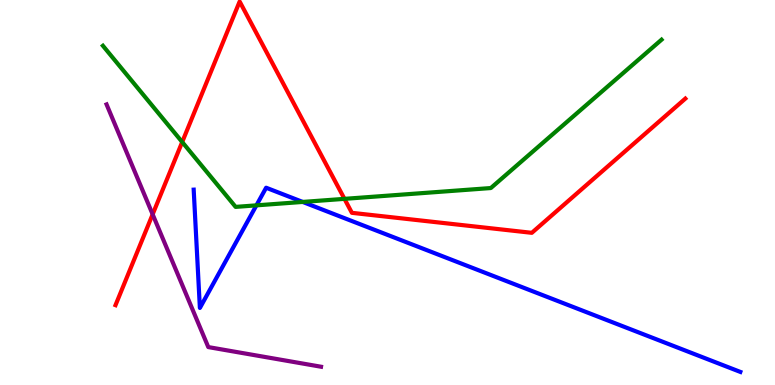[{'lines': ['blue', 'red'], 'intersections': []}, {'lines': ['green', 'red'], 'intersections': [{'x': 2.35, 'y': 6.31}, {'x': 4.44, 'y': 4.84}]}, {'lines': ['purple', 'red'], 'intersections': [{'x': 1.97, 'y': 4.43}]}, {'lines': ['blue', 'green'], 'intersections': [{'x': 3.31, 'y': 4.67}, {'x': 3.91, 'y': 4.75}]}, {'lines': ['blue', 'purple'], 'intersections': []}, {'lines': ['green', 'purple'], 'intersections': []}]